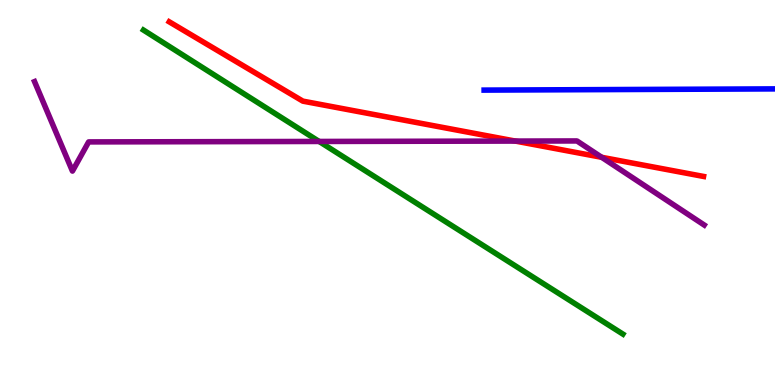[{'lines': ['blue', 'red'], 'intersections': []}, {'lines': ['green', 'red'], 'intersections': []}, {'lines': ['purple', 'red'], 'intersections': [{'x': 6.65, 'y': 6.34}, {'x': 7.76, 'y': 5.91}]}, {'lines': ['blue', 'green'], 'intersections': []}, {'lines': ['blue', 'purple'], 'intersections': []}, {'lines': ['green', 'purple'], 'intersections': [{'x': 4.12, 'y': 6.33}]}]